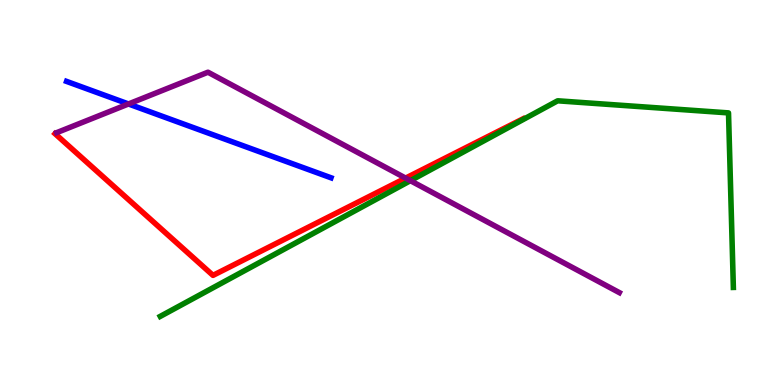[{'lines': ['blue', 'red'], 'intersections': []}, {'lines': ['green', 'red'], 'intersections': []}, {'lines': ['purple', 'red'], 'intersections': [{'x': 5.23, 'y': 5.37}]}, {'lines': ['blue', 'green'], 'intersections': []}, {'lines': ['blue', 'purple'], 'intersections': [{'x': 1.66, 'y': 7.3}]}, {'lines': ['green', 'purple'], 'intersections': [{'x': 5.3, 'y': 5.31}]}]